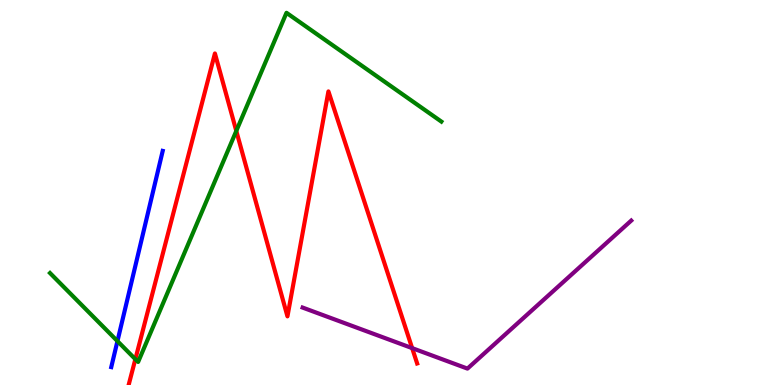[{'lines': ['blue', 'red'], 'intersections': []}, {'lines': ['green', 'red'], 'intersections': [{'x': 1.75, 'y': 0.67}, {'x': 3.05, 'y': 6.6}]}, {'lines': ['purple', 'red'], 'intersections': [{'x': 5.32, 'y': 0.958}]}, {'lines': ['blue', 'green'], 'intersections': [{'x': 1.52, 'y': 1.14}]}, {'lines': ['blue', 'purple'], 'intersections': []}, {'lines': ['green', 'purple'], 'intersections': []}]